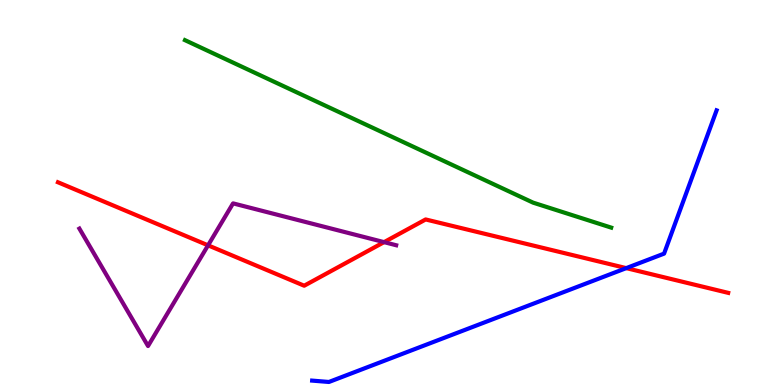[{'lines': ['blue', 'red'], 'intersections': [{'x': 8.08, 'y': 3.04}]}, {'lines': ['green', 'red'], 'intersections': []}, {'lines': ['purple', 'red'], 'intersections': [{'x': 2.68, 'y': 3.63}, {'x': 4.96, 'y': 3.71}]}, {'lines': ['blue', 'green'], 'intersections': []}, {'lines': ['blue', 'purple'], 'intersections': []}, {'lines': ['green', 'purple'], 'intersections': []}]